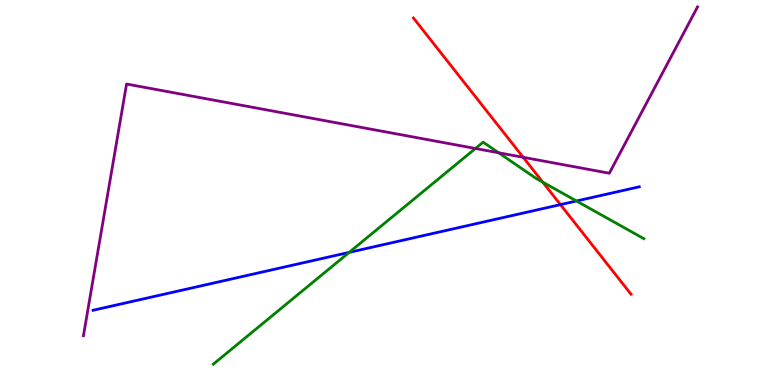[{'lines': ['blue', 'red'], 'intersections': [{'x': 7.23, 'y': 4.69}]}, {'lines': ['green', 'red'], 'intersections': [{'x': 7.0, 'y': 5.27}]}, {'lines': ['purple', 'red'], 'intersections': [{'x': 6.75, 'y': 5.91}]}, {'lines': ['blue', 'green'], 'intersections': [{'x': 4.51, 'y': 3.44}, {'x': 7.44, 'y': 4.78}]}, {'lines': ['blue', 'purple'], 'intersections': []}, {'lines': ['green', 'purple'], 'intersections': [{'x': 6.13, 'y': 6.14}, {'x': 6.43, 'y': 6.03}]}]